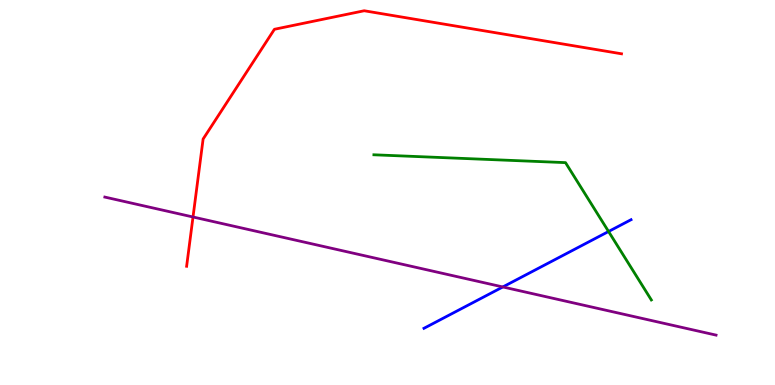[{'lines': ['blue', 'red'], 'intersections': []}, {'lines': ['green', 'red'], 'intersections': []}, {'lines': ['purple', 'red'], 'intersections': [{'x': 2.49, 'y': 4.36}]}, {'lines': ['blue', 'green'], 'intersections': [{'x': 7.85, 'y': 3.99}]}, {'lines': ['blue', 'purple'], 'intersections': [{'x': 6.49, 'y': 2.55}]}, {'lines': ['green', 'purple'], 'intersections': []}]